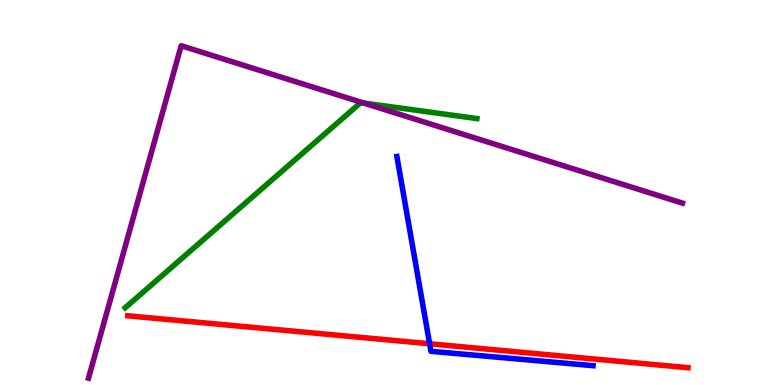[{'lines': ['blue', 'red'], 'intersections': [{'x': 5.54, 'y': 1.07}]}, {'lines': ['green', 'red'], 'intersections': []}, {'lines': ['purple', 'red'], 'intersections': []}, {'lines': ['blue', 'green'], 'intersections': []}, {'lines': ['blue', 'purple'], 'intersections': []}, {'lines': ['green', 'purple'], 'intersections': [{'x': 4.69, 'y': 7.32}]}]